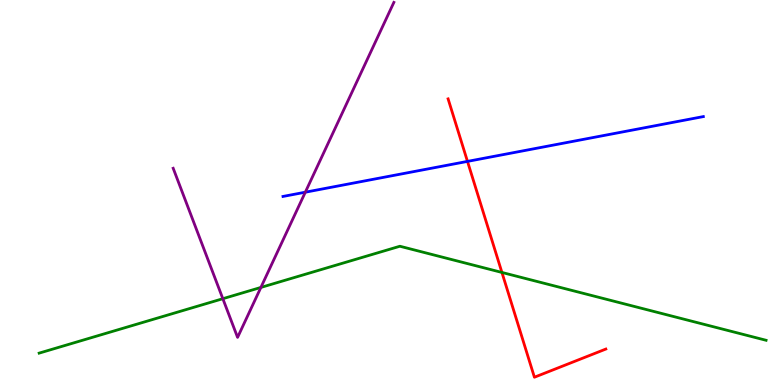[{'lines': ['blue', 'red'], 'intersections': [{'x': 6.03, 'y': 5.81}]}, {'lines': ['green', 'red'], 'intersections': [{'x': 6.48, 'y': 2.92}]}, {'lines': ['purple', 'red'], 'intersections': []}, {'lines': ['blue', 'green'], 'intersections': []}, {'lines': ['blue', 'purple'], 'intersections': [{'x': 3.94, 'y': 5.01}]}, {'lines': ['green', 'purple'], 'intersections': [{'x': 2.88, 'y': 2.24}, {'x': 3.37, 'y': 2.53}]}]